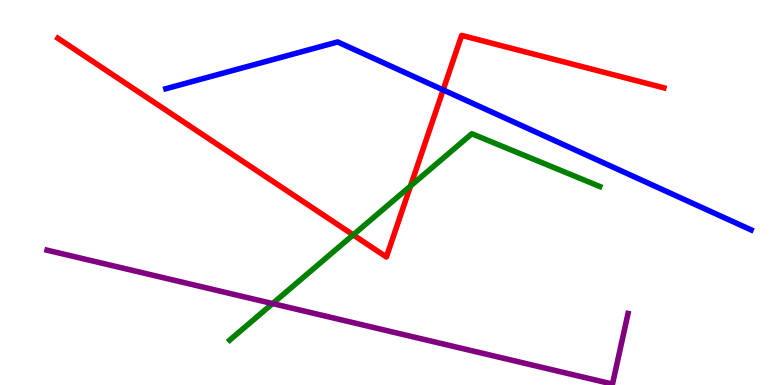[{'lines': ['blue', 'red'], 'intersections': [{'x': 5.72, 'y': 7.66}]}, {'lines': ['green', 'red'], 'intersections': [{'x': 4.56, 'y': 3.9}, {'x': 5.3, 'y': 5.17}]}, {'lines': ['purple', 'red'], 'intersections': []}, {'lines': ['blue', 'green'], 'intersections': []}, {'lines': ['blue', 'purple'], 'intersections': []}, {'lines': ['green', 'purple'], 'intersections': [{'x': 3.52, 'y': 2.11}]}]